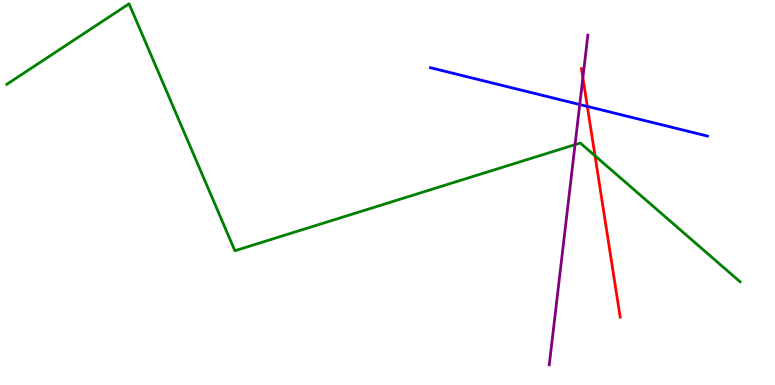[{'lines': ['blue', 'red'], 'intersections': [{'x': 7.58, 'y': 7.24}]}, {'lines': ['green', 'red'], 'intersections': [{'x': 7.68, 'y': 5.95}]}, {'lines': ['purple', 'red'], 'intersections': [{'x': 7.52, 'y': 7.98}]}, {'lines': ['blue', 'green'], 'intersections': []}, {'lines': ['blue', 'purple'], 'intersections': [{'x': 7.48, 'y': 7.28}]}, {'lines': ['green', 'purple'], 'intersections': [{'x': 7.42, 'y': 6.24}]}]